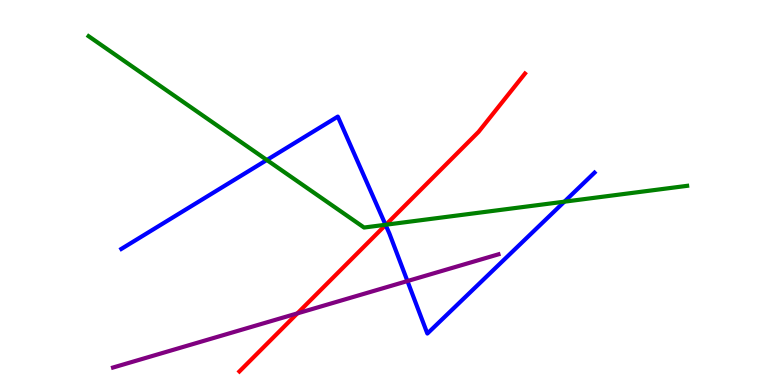[{'lines': ['blue', 'red'], 'intersections': [{'x': 4.98, 'y': 4.16}]}, {'lines': ['green', 'red'], 'intersections': [{'x': 4.98, 'y': 4.16}]}, {'lines': ['purple', 'red'], 'intersections': [{'x': 3.84, 'y': 1.86}]}, {'lines': ['blue', 'green'], 'intersections': [{'x': 3.44, 'y': 5.84}, {'x': 4.97, 'y': 4.16}, {'x': 7.28, 'y': 4.76}]}, {'lines': ['blue', 'purple'], 'intersections': [{'x': 5.26, 'y': 2.7}]}, {'lines': ['green', 'purple'], 'intersections': []}]